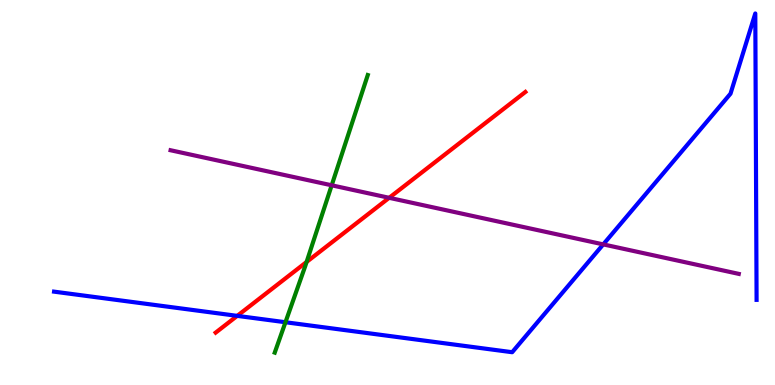[{'lines': ['blue', 'red'], 'intersections': [{'x': 3.06, 'y': 1.8}]}, {'lines': ['green', 'red'], 'intersections': [{'x': 3.96, 'y': 3.2}]}, {'lines': ['purple', 'red'], 'intersections': [{'x': 5.02, 'y': 4.86}]}, {'lines': ['blue', 'green'], 'intersections': [{'x': 3.68, 'y': 1.63}]}, {'lines': ['blue', 'purple'], 'intersections': [{'x': 7.78, 'y': 3.65}]}, {'lines': ['green', 'purple'], 'intersections': [{'x': 4.28, 'y': 5.19}]}]